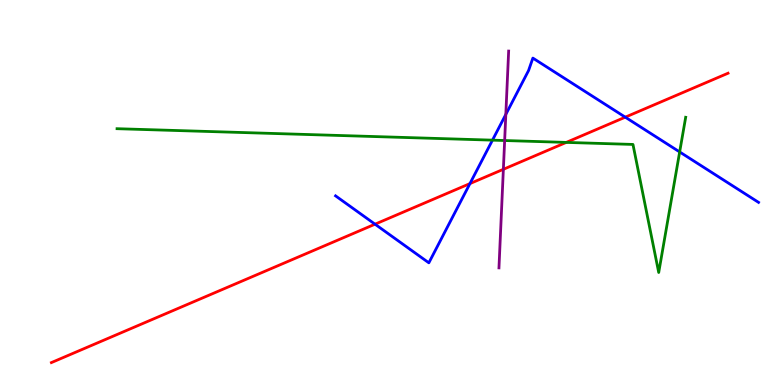[{'lines': ['blue', 'red'], 'intersections': [{'x': 4.84, 'y': 4.18}, {'x': 6.06, 'y': 5.23}, {'x': 8.07, 'y': 6.96}]}, {'lines': ['green', 'red'], 'intersections': [{'x': 7.31, 'y': 6.3}]}, {'lines': ['purple', 'red'], 'intersections': [{'x': 6.5, 'y': 5.6}]}, {'lines': ['blue', 'green'], 'intersections': [{'x': 6.35, 'y': 6.36}, {'x': 8.77, 'y': 6.05}]}, {'lines': ['blue', 'purple'], 'intersections': [{'x': 6.53, 'y': 7.03}]}, {'lines': ['green', 'purple'], 'intersections': [{'x': 6.51, 'y': 6.35}]}]